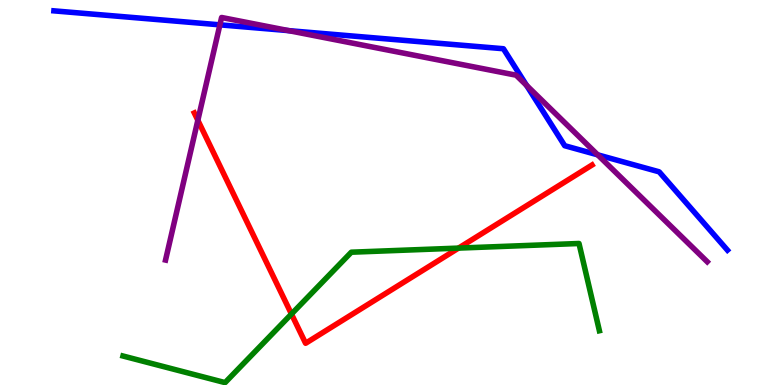[{'lines': ['blue', 'red'], 'intersections': []}, {'lines': ['green', 'red'], 'intersections': [{'x': 3.76, 'y': 1.84}, {'x': 5.92, 'y': 3.56}]}, {'lines': ['purple', 'red'], 'intersections': [{'x': 2.55, 'y': 6.88}]}, {'lines': ['blue', 'green'], 'intersections': []}, {'lines': ['blue', 'purple'], 'intersections': [{'x': 2.84, 'y': 9.35}, {'x': 3.73, 'y': 9.2}, {'x': 6.79, 'y': 7.78}, {'x': 7.71, 'y': 5.98}]}, {'lines': ['green', 'purple'], 'intersections': []}]